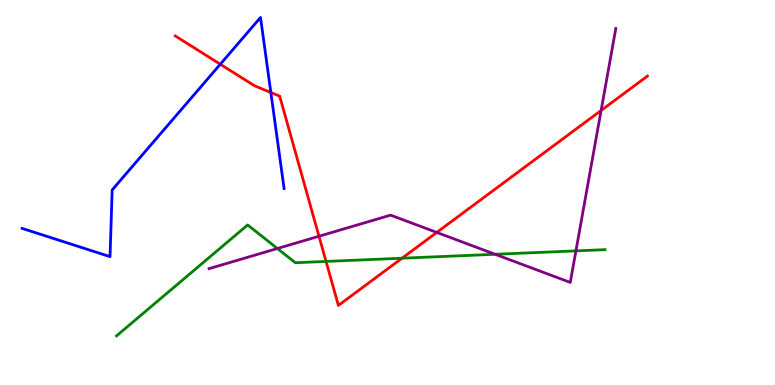[{'lines': ['blue', 'red'], 'intersections': [{'x': 2.84, 'y': 8.33}, {'x': 3.49, 'y': 7.6}]}, {'lines': ['green', 'red'], 'intersections': [{'x': 4.21, 'y': 3.21}, {'x': 5.19, 'y': 3.29}]}, {'lines': ['purple', 'red'], 'intersections': [{'x': 4.12, 'y': 3.86}, {'x': 5.64, 'y': 3.96}, {'x': 7.76, 'y': 7.13}]}, {'lines': ['blue', 'green'], 'intersections': []}, {'lines': ['blue', 'purple'], 'intersections': []}, {'lines': ['green', 'purple'], 'intersections': [{'x': 3.58, 'y': 3.55}, {'x': 6.39, 'y': 3.4}, {'x': 7.43, 'y': 3.48}]}]